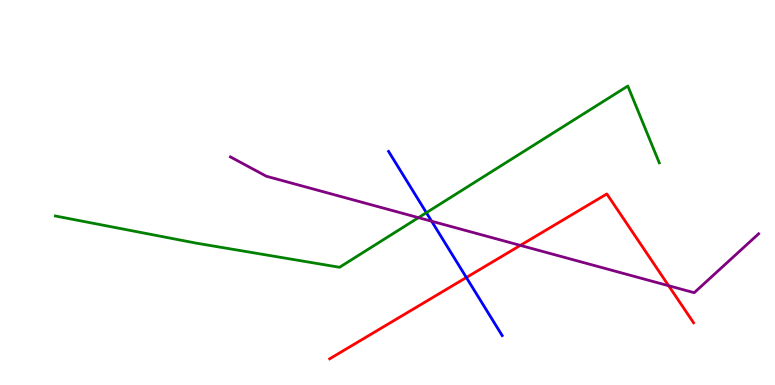[{'lines': ['blue', 'red'], 'intersections': [{'x': 6.02, 'y': 2.79}]}, {'lines': ['green', 'red'], 'intersections': []}, {'lines': ['purple', 'red'], 'intersections': [{'x': 6.71, 'y': 3.63}, {'x': 8.63, 'y': 2.58}]}, {'lines': ['blue', 'green'], 'intersections': [{'x': 5.5, 'y': 4.48}]}, {'lines': ['blue', 'purple'], 'intersections': [{'x': 5.57, 'y': 4.25}]}, {'lines': ['green', 'purple'], 'intersections': [{'x': 5.4, 'y': 4.35}]}]